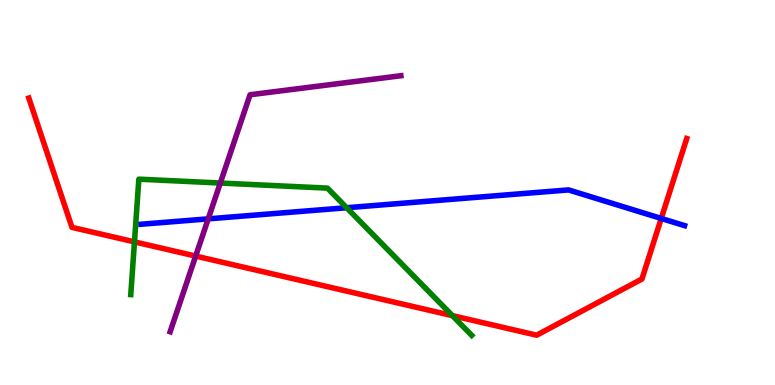[{'lines': ['blue', 'red'], 'intersections': [{'x': 8.53, 'y': 4.33}]}, {'lines': ['green', 'red'], 'intersections': [{'x': 1.74, 'y': 3.72}, {'x': 5.84, 'y': 1.8}]}, {'lines': ['purple', 'red'], 'intersections': [{'x': 2.52, 'y': 3.35}]}, {'lines': ['blue', 'green'], 'intersections': [{'x': 4.47, 'y': 4.6}]}, {'lines': ['blue', 'purple'], 'intersections': [{'x': 2.69, 'y': 4.32}]}, {'lines': ['green', 'purple'], 'intersections': [{'x': 2.84, 'y': 5.25}]}]